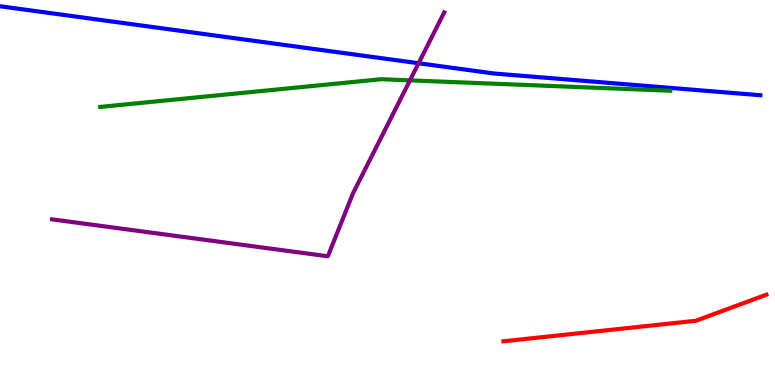[{'lines': ['blue', 'red'], 'intersections': []}, {'lines': ['green', 'red'], 'intersections': []}, {'lines': ['purple', 'red'], 'intersections': []}, {'lines': ['blue', 'green'], 'intersections': []}, {'lines': ['blue', 'purple'], 'intersections': [{'x': 5.4, 'y': 8.36}]}, {'lines': ['green', 'purple'], 'intersections': [{'x': 5.29, 'y': 7.91}]}]